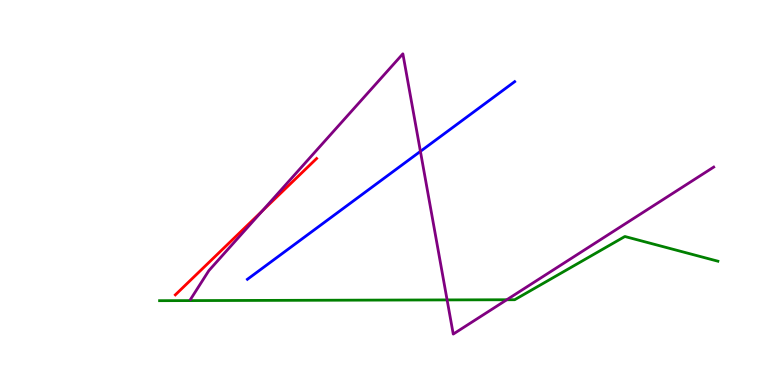[{'lines': ['blue', 'red'], 'intersections': []}, {'lines': ['green', 'red'], 'intersections': []}, {'lines': ['purple', 'red'], 'intersections': [{'x': 3.38, 'y': 4.52}]}, {'lines': ['blue', 'green'], 'intersections': []}, {'lines': ['blue', 'purple'], 'intersections': [{'x': 5.42, 'y': 6.07}]}, {'lines': ['green', 'purple'], 'intersections': [{'x': 5.77, 'y': 2.21}, {'x': 6.54, 'y': 2.21}]}]